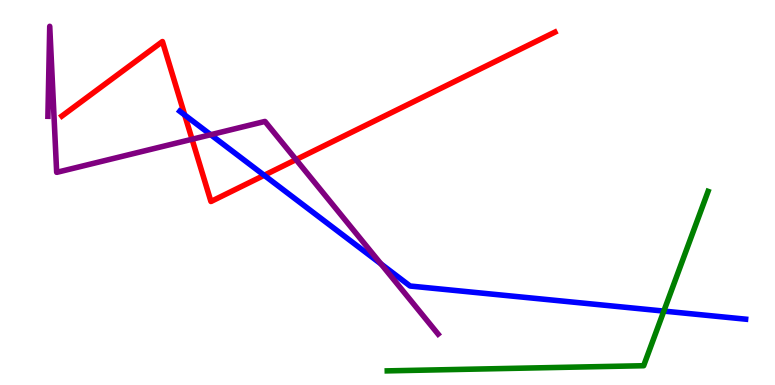[{'lines': ['blue', 'red'], 'intersections': [{'x': 2.38, 'y': 7.01}, {'x': 3.41, 'y': 5.45}]}, {'lines': ['green', 'red'], 'intersections': []}, {'lines': ['purple', 'red'], 'intersections': [{'x': 2.48, 'y': 6.38}, {'x': 3.82, 'y': 5.85}]}, {'lines': ['blue', 'green'], 'intersections': [{'x': 8.57, 'y': 1.92}]}, {'lines': ['blue', 'purple'], 'intersections': [{'x': 2.72, 'y': 6.5}, {'x': 4.92, 'y': 3.15}]}, {'lines': ['green', 'purple'], 'intersections': []}]